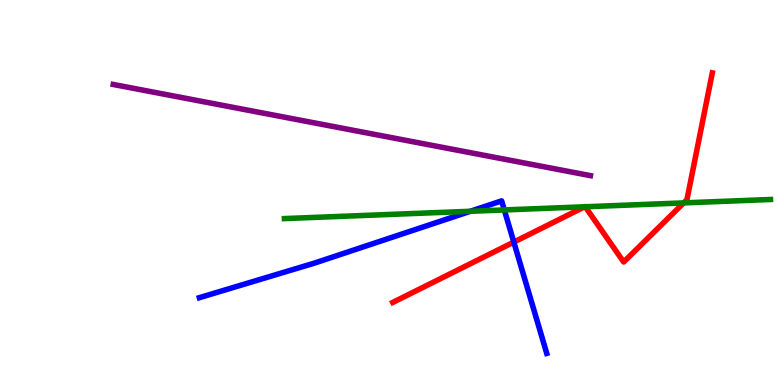[{'lines': ['blue', 'red'], 'intersections': [{'x': 6.63, 'y': 3.71}]}, {'lines': ['green', 'red'], 'intersections': [{'x': 7.54, 'y': 4.63}, {'x': 7.55, 'y': 4.63}, {'x': 8.82, 'y': 4.73}]}, {'lines': ['purple', 'red'], 'intersections': []}, {'lines': ['blue', 'green'], 'intersections': [{'x': 6.07, 'y': 4.51}, {'x': 6.51, 'y': 4.55}]}, {'lines': ['blue', 'purple'], 'intersections': []}, {'lines': ['green', 'purple'], 'intersections': []}]